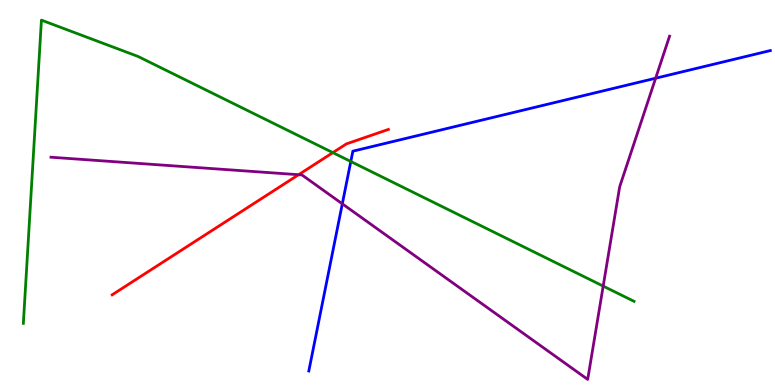[{'lines': ['blue', 'red'], 'intersections': []}, {'lines': ['green', 'red'], 'intersections': [{'x': 4.29, 'y': 6.04}]}, {'lines': ['purple', 'red'], 'intersections': [{'x': 3.85, 'y': 5.46}]}, {'lines': ['blue', 'green'], 'intersections': [{'x': 4.53, 'y': 5.81}]}, {'lines': ['blue', 'purple'], 'intersections': [{'x': 4.42, 'y': 4.71}, {'x': 8.46, 'y': 7.97}]}, {'lines': ['green', 'purple'], 'intersections': [{'x': 7.78, 'y': 2.57}]}]